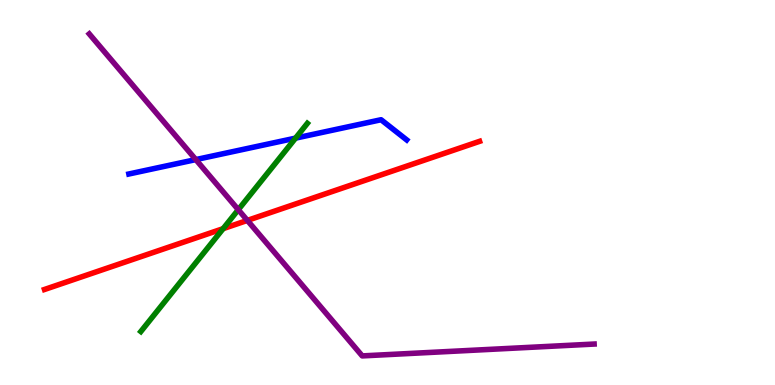[{'lines': ['blue', 'red'], 'intersections': []}, {'lines': ['green', 'red'], 'intersections': [{'x': 2.88, 'y': 4.06}]}, {'lines': ['purple', 'red'], 'intersections': [{'x': 3.19, 'y': 4.28}]}, {'lines': ['blue', 'green'], 'intersections': [{'x': 3.81, 'y': 6.41}]}, {'lines': ['blue', 'purple'], 'intersections': [{'x': 2.53, 'y': 5.85}]}, {'lines': ['green', 'purple'], 'intersections': [{'x': 3.07, 'y': 4.55}]}]